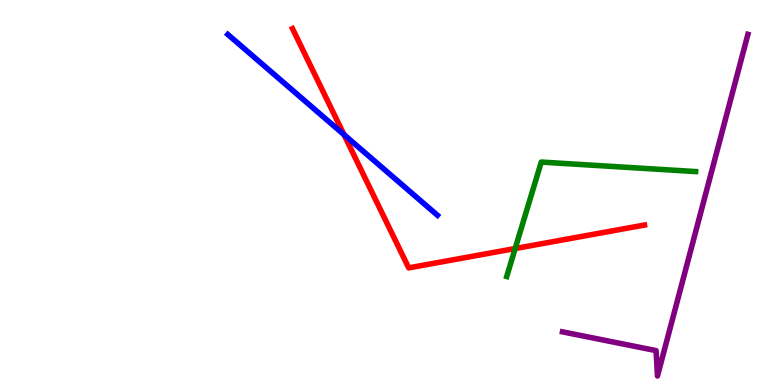[{'lines': ['blue', 'red'], 'intersections': [{'x': 4.44, 'y': 6.5}]}, {'lines': ['green', 'red'], 'intersections': [{'x': 6.65, 'y': 3.54}]}, {'lines': ['purple', 'red'], 'intersections': []}, {'lines': ['blue', 'green'], 'intersections': []}, {'lines': ['blue', 'purple'], 'intersections': []}, {'lines': ['green', 'purple'], 'intersections': []}]